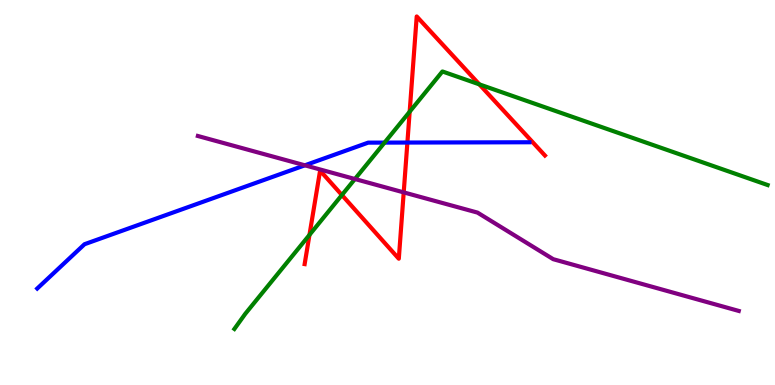[{'lines': ['blue', 'red'], 'intersections': [{'x': 5.26, 'y': 6.3}]}, {'lines': ['green', 'red'], 'intersections': [{'x': 3.99, 'y': 3.9}, {'x': 4.41, 'y': 4.93}, {'x': 5.29, 'y': 7.1}, {'x': 6.18, 'y': 7.81}]}, {'lines': ['purple', 'red'], 'intersections': [{'x': 5.21, 'y': 5.0}]}, {'lines': ['blue', 'green'], 'intersections': [{'x': 4.96, 'y': 6.3}]}, {'lines': ['blue', 'purple'], 'intersections': [{'x': 3.93, 'y': 5.71}]}, {'lines': ['green', 'purple'], 'intersections': [{'x': 4.58, 'y': 5.35}]}]